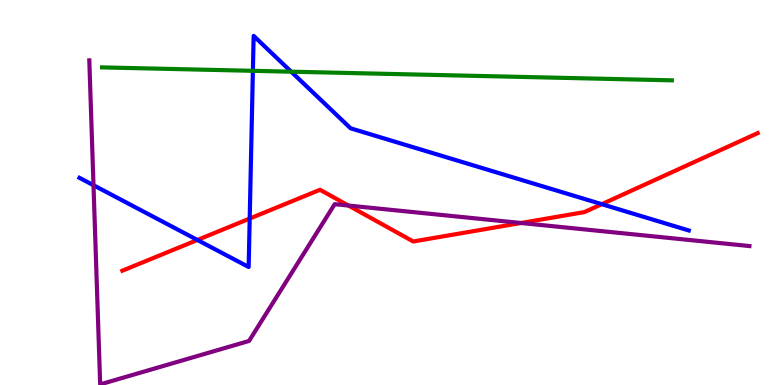[{'lines': ['blue', 'red'], 'intersections': [{'x': 2.55, 'y': 3.77}, {'x': 3.22, 'y': 4.32}, {'x': 7.76, 'y': 4.7}]}, {'lines': ['green', 'red'], 'intersections': []}, {'lines': ['purple', 'red'], 'intersections': [{'x': 4.5, 'y': 4.66}, {'x': 6.72, 'y': 4.21}]}, {'lines': ['blue', 'green'], 'intersections': [{'x': 3.26, 'y': 8.16}, {'x': 3.76, 'y': 8.14}]}, {'lines': ['blue', 'purple'], 'intersections': [{'x': 1.21, 'y': 5.19}]}, {'lines': ['green', 'purple'], 'intersections': []}]